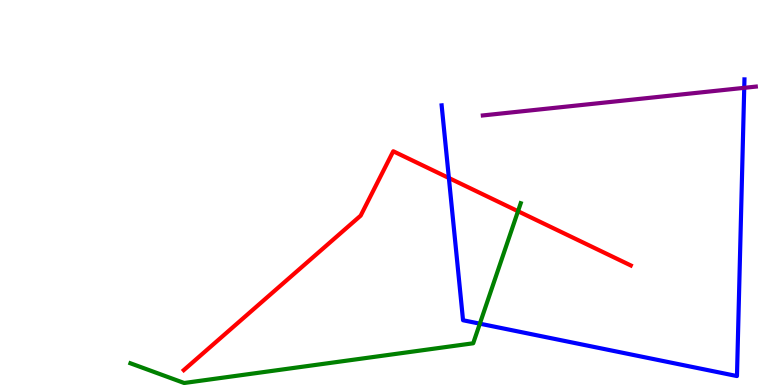[{'lines': ['blue', 'red'], 'intersections': [{'x': 5.79, 'y': 5.38}]}, {'lines': ['green', 'red'], 'intersections': [{'x': 6.68, 'y': 4.51}]}, {'lines': ['purple', 'red'], 'intersections': []}, {'lines': ['blue', 'green'], 'intersections': [{'x': 6.19, 'y': 1.59}]}, {'lines': ['blue', 'purple'], 'intersections': [{'x': 9.6, 'y': 7.72}]}, {'lines': ['green', 'purple'], 'intersections': []}]